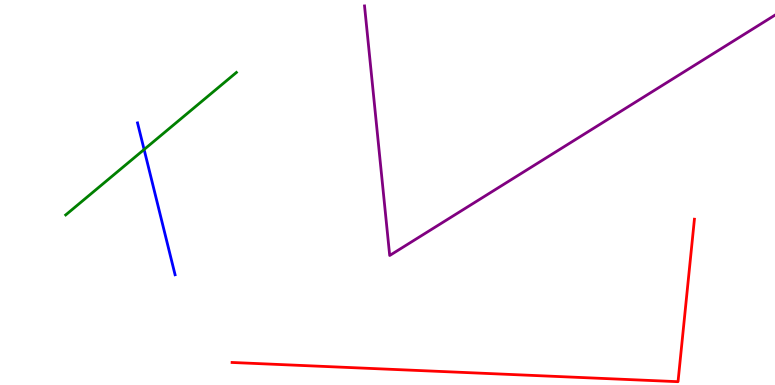[{'lines': ['blue', 'red'], 'intersections': []}, {'lines': ['green', 'red'], 'intersections': []}, {'lines': ['purple', 'red'], 'intersections': []}, {'lines': ['blue', 'green'], 'intersections': [{'x': 1.86, 'y': 6.12}]}, {'lines': ['blue', 'purple'], 'intersections': []}, {'lines': ['green', 'purple'], 'intersections': []}]